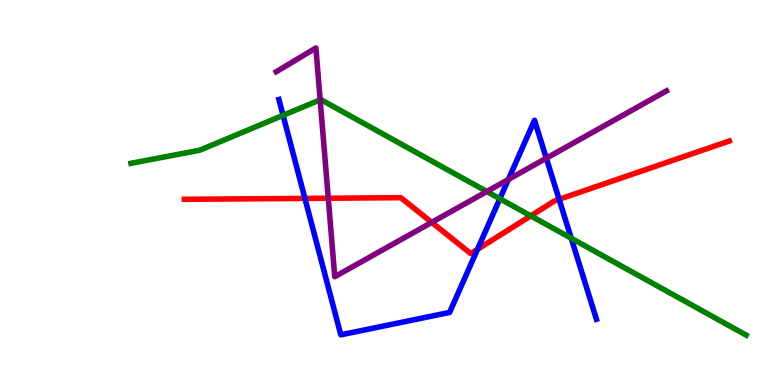[{'lines': ['blue', 'red'], 'intersections': [{'x': 3.93, 'y': 4.85}, {'x': 6.16, 'y': 3.52}, {'x': 7.21, 'y': 4.82}]}, {'lines': ['green', 'red'], 'intersections': [{'x': 6.85, 'y': 4.39}]}, {'lines': ['purple', 'red'], 'intersections': [{'x': 4.24, 'y': 4.85}, {'x': 5.57, 'y': 4.22}]}, {'lines': ['blue', 'green'], 'intersections': [{'x': 3.65, 'y': 7.0}, {'x': 6.45, 'y': 4.84}, {'x': 7.37, 'y': 3.81}]}, {'lines': ['blue', 'purple'], 'intersections': [{'x': 6.56, 'y': 5.34}, {'x': 7.05, 'y': 5.89}]}, {'lines': ['green', 'purple'], 'intersections': [{'x': 4.13, 'y': 7.41}, {'x': 6.28, 'y': 5.03}]}]